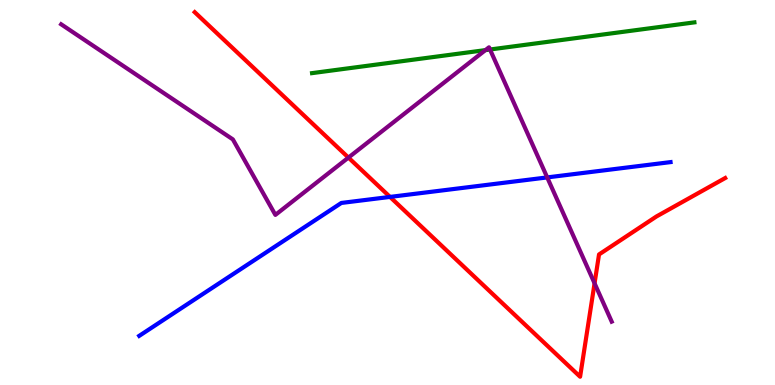[{'lines': ['blue', 'red'], 'intersections': [{'x': 5.03, 'y': 4.89}]}, {'lines': ['green', 'red'], 'intersections': []}, {'lines': ['purple', 'red'], 'intersections': [{'x': 4.5, 'y': 5.91}, {'x': 7.67, 'y': 2.64}]}, {'lines': ['blue', 'green'], 'intersections': []}, {'lines': ['blue', 'purple'], 'intersections': [{'x': 7.06, 'y': 5.39}]}, {'lines': ['green', 'purple'], 'intersections': [{'x': 6.26, 'y': 8.7}, {'x': 6.32, 'y': 8.71}]}]